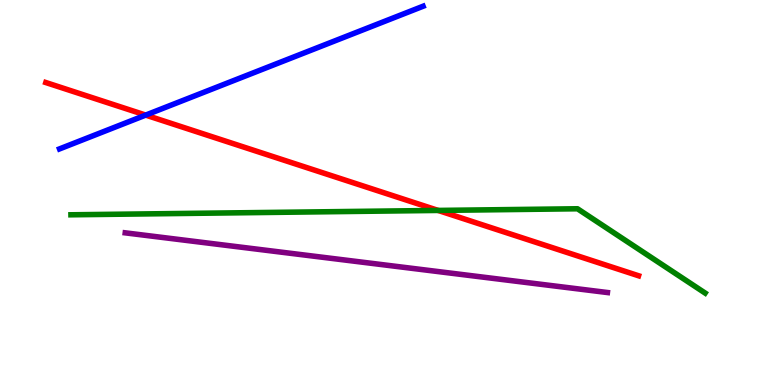[{'lines': ['blue', 'red'], 'intersections': [{'x': 1.88, 'y': 7.01}]}, {'lines': ['green', 'red'], 'intersections': [{'x': 5.65, 'y': 4.53}]}, {'lines': ['purple', 'red'], 'intersections': []}, {'lines': ['blue', 'green'], 'intersections': []}, {'lines': ['blue', 'purple'], 'intersections': []}, {'lines': ['green', 'purple'], 'intersections': []}]